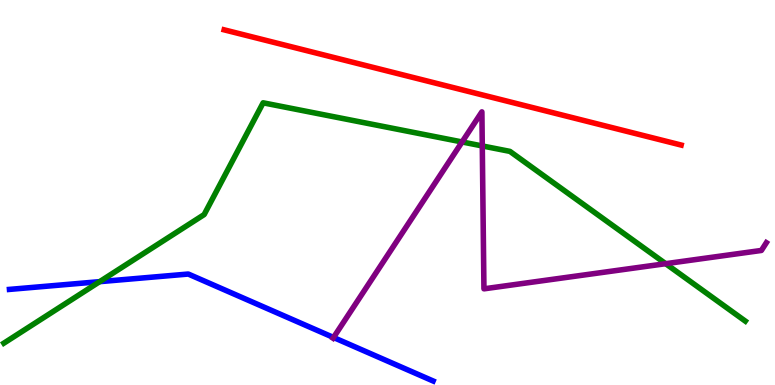[{'lines': ['blue', 'red'], 'intersections': []}, {'lines': ['green', 'red'], 'intersections': []}, {'lines': ['purple', 'red'], 'intersections': []}, {'lines': ['blue', 'green'], 'intersections': [{'x': 1.29, 'y': 2.68}]}, {'lines': ['blue', 'purple'], 'intersections': [{'x': 4.3, 'y': 1.23}]}, {'lines': ['green', 'purple'], 'intersections': [{'x': 5.96, 'y': 6.31}, {'x': 6.22, 'y': 6.21}, {'x': 8.59, 'y': 3.15}]}]